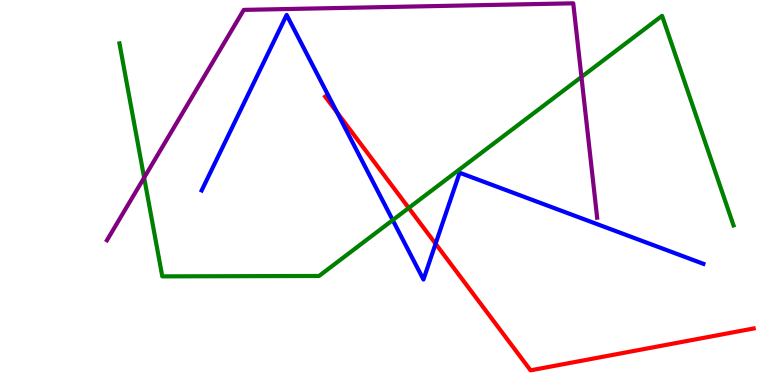[{'lines': ['blue', 'red'], 'intersections': [{'x': 4.35, 'y': 7.08}, {'x': 5.62, 'y': 3.67}]}, {'lines': ['green', 'red'], 'intersections': [{'x': 5.27, 'y': 4.6}]}, {'lines': ['purple', 'red'], 'intersections': []}, {'lines': ['blue', 'green'], 'intersections': [{'x': 5.07, 'y': 4.28}]}, {'lines': ['blue', 'purple'], 'intersections': []}, {'lines': ['green', 'purple'], 'intersections': [{'x': 1.86, 'y': 5.39}, {'x': 7.5, 'y': 8.0}]}]